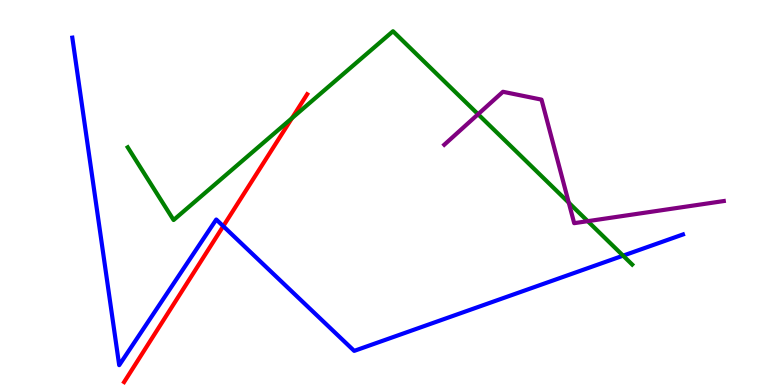[{'lines': ['blue', 'red'], 'intersections': [{'x': 2.88, 'y': 4.13}]}, {'lines': ['green', 'red'], 'intersections': [{'x': 3.77, 'y': 6.93}]}, {'lines': ['purple', 'red'], 'intersections': []}, {'lines': ['blue', 'green'], 'intersections': [{'x': 8.04, 'y': 3.36}]}, {'lines': ['blue', 'purple'], 'intersections': []}, {'lines': ['green', 'purple'], 'intersections': [{'x': 6.17, 'y': 7.03}, {'x': 7.34, 'y': 4.74}, {'x': 7.58, 'y': 4.26}]}]